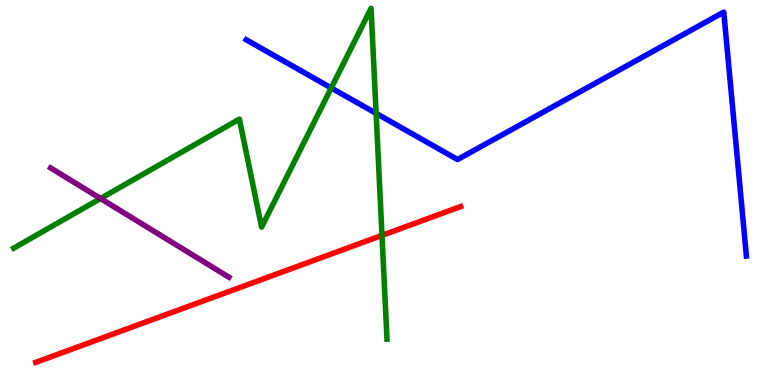[{'lines': ['blue', 'red'], 'intersections': []}, {'lines': ['green', 'red'], 'intersections': [{'x': 4.93, 'y': 3.89}]}, {'lines': ['purple', 'red'], 'intersections': []}, {'lines': ['blue', 'green'], 'intersections': [{'x': 4.27, 'y': 7.72}, {'x': 4.85, 'y': 7.06}]}, {'lines': ['blue', 'purple'], 'intersections': []}, {'lines': ['green', 'purple'], 'intersections': [{'x': 1.3, 'y': 4.84}]}]